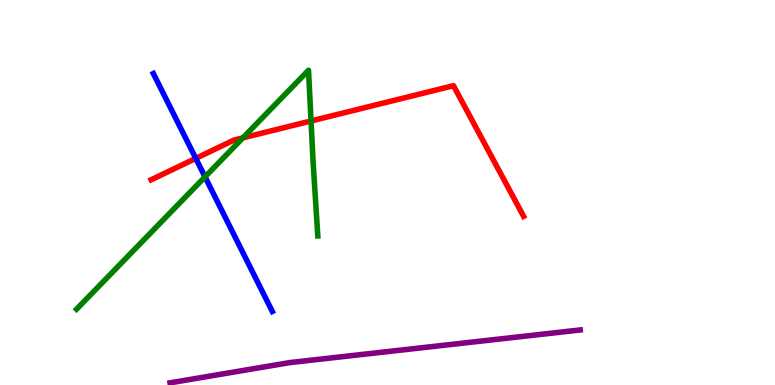[{'lines': ['blue', 'red'], 'intersections': [{'x': 2.53, 'y': 5.89}]}, {'lines': ['green', 'red'], 'intersections': [{'x': 3.13, 'y': 6.42}, {'x': 4.01, 'y': 6.86}]}, {'lines': ['purple', 'red'], 'intersections': []}, {'lines': ['blue', 'green'], 'intersections': [{'x': 2.65, 'y': 5.41}]}, {'lines': ['blue', 'purple'], 'intersections': []}, {'lines': ['green', 'purple'], 'intersections': []}]